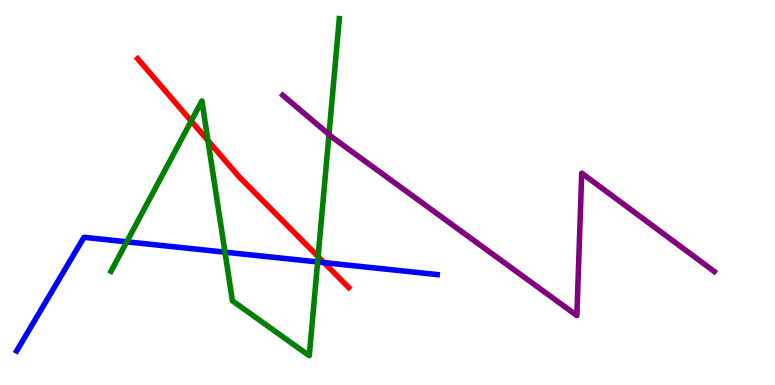[{'lines': ['blue', 'red'], 'intersections': [{'x': 4.18, 'y': 3.18}]}, {'lines': ['green', 'red'], 'intersections': [{'x': 2.47, 'y': 6.86}, {'x': 2.68, 'y': 6.35}, {'x': 4.1, 'y': 3.33}]}, {'lines': ['purple', 'red'], 'intersections': []}, {'lines': ['blue', 'green'], 'intersections': [{'x': 1.64, 'y': 3.72}, {'x': 2.9, 'y': 3.45}, {'x': 4.1, 'y': 3.2}]}, {'lines': ['blue', 'purple'], 'intersections': []}, {'lines': ['green', 'purple'], 'intersections': [{'x': 4.25, 'y': 6.51}]}]